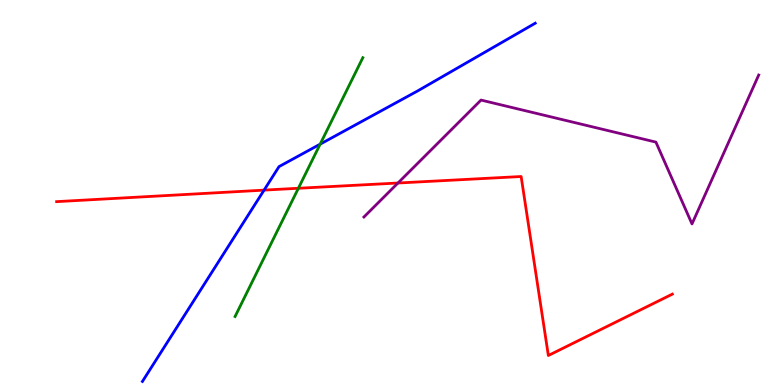[{'lines': ['blue', 'red'], 'intersections': [{'x': 3.41, 'y': 5.06}]}, {'lines': ['green', 'red'], 'intersections': [{'x': 3.85, 'y': 5.11}]}, {'lines': ['purple', 'red'], 'intersections': [{'x': 5.14, 'y': 5.25}]}, {'lines': ['blue', 'green'], 'intersections': [{'x': 4.13, 'y': 6.26}]}, {'lines': ['blue', 'purple'], 'intersections': []}, {'lines': ['green', 'purple'], 'intersections': []}]